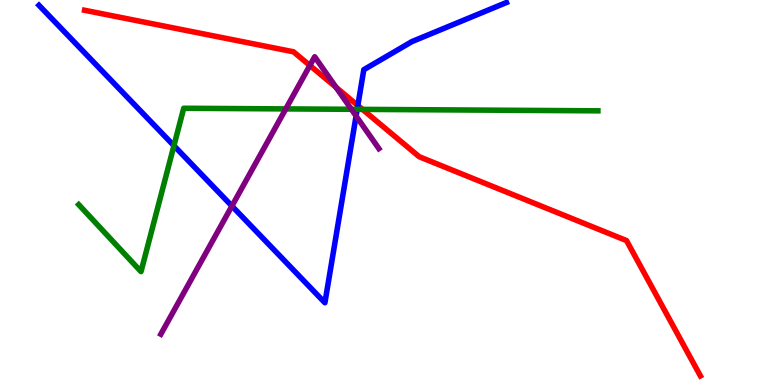[{'lines': ['blue', 'red'], 'intersections': [{'x': 4.62, 'y': 7.26}]}, {'lines': ['green', 'red'], 'intersections': [{'x': 4.68, 'y': 7.16}]}, {'lines': ['purple', 'red'], 'intersections': [{'x': 4.0, 'y': 8.3}, {'x': 4.34, 'y': 7.73}]}, {'lines': ['blue', 'green'], 'intersections': [{'x': 2.24, 'y': 6.22}, {'x': 4.61, 'y': 7.16}]}, {'lines': ['blue', 'purple'], 'intersections': [{'x': 2.99, 'y': 4.65}, {'x': 4.59, 'y': 6.99}]}, {'lines': ['green', 'purple'], 'intersections': [{'x': 3.69, 'y': 7.17}, {'x': 4.53, 'y': 7.16}]}]